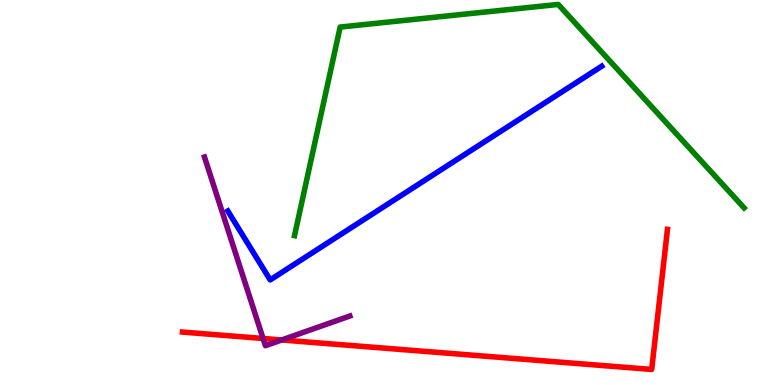[{'lines': ['blue', 'red'], 'intersections': []}, {'lines': ['green', 'red'], 'intersections': []}, {'lines': ['purple', 'red'], 'intersections': [{'x': 3.39, 'y': 1.21}, {'x': 3.63, 'y': 1.17}]}, {'lines': ['blue', 'green'], 'intersections': []}, {'lines': ['blue', 'purple'], 'intersections': []}, {'lines': ['green', 'purple'], 'intersections': []}]